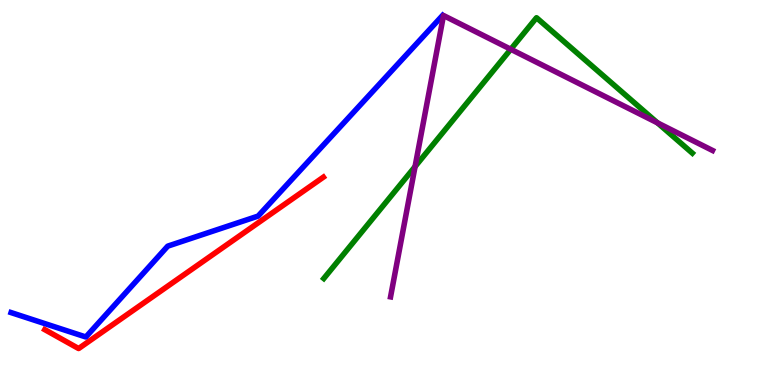[{'lines': ['blue', 'red'], 'intersections': []}, {'lines': ['green', 'red'], 'intersections': []}, {'lines': ['purple', 'red'], 'intersections': []}, {'lines': ['blue', 'green'], 'intersections': []}, {'lines': ['blue', 'purple'], 'intersections': []}, {'lines': ['green', 'purple'], 'intersections': [{'x': 5.36, 'y': 5.67}, {'x': 6.59, 'y': 8.72}, {'x': 8.48, 'y': 6.81}]}]